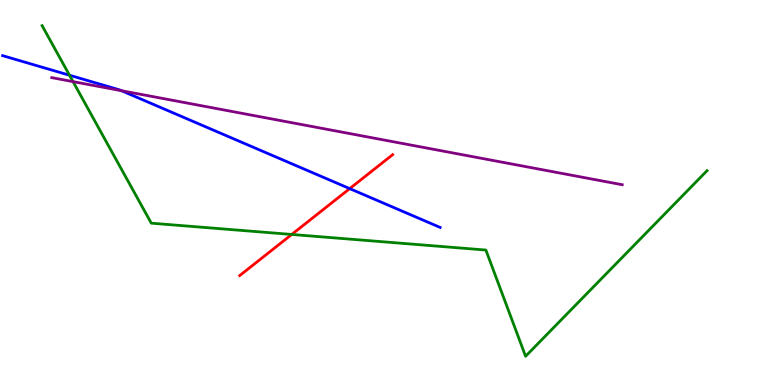[{'lines': ['blue', 'red'], 'intersections': [{'x': 4.51, 'y': 5.1}]}, {'lines': ['green', 'red'], 'intersections': [{'x': 3.76, 'y': 3.91}]}, {'lines': ['purple', 'red'], 'intersections': []}, {'lines': ['blue', 'green'], 'intersections': [{'x': 0.897, 'y': 8.05}]}, {'lines': ['blue', 'purple'], 'intersections': [{'x': 1.57, 'y': 7.64}]}, {'lines': ['green', 'purple'], 'intersections': [{'x': 0.942, 'y': 7.88}]}]